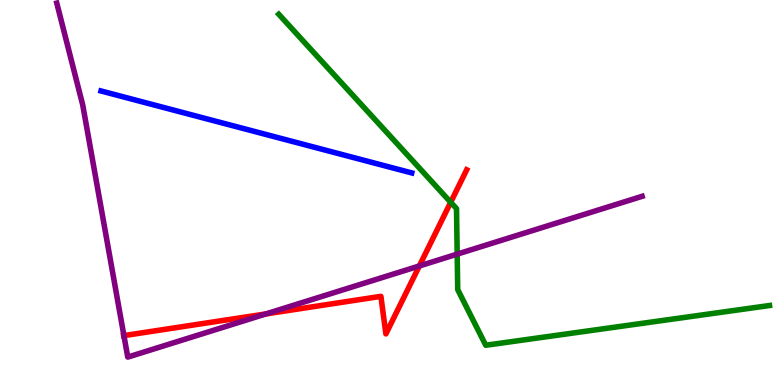[{'lines': ['blue', 'red'], 'intersections': []}, {'lines': ['green', 'red'], 'intersections': [{'x': 5.82, 'y': 4.75}]}, {'lines': ['purple', 'red'], 'intersections': [{'x': 1.6, 'y': 1.28}, {'x': 3.43, 'y': 1.85}, {'x': 5.41, 'y': 3.09}]}, {'lines': ['blue', 'green'], 'intersections': []}, {'lines': ['blue', 'purple'], 'intersections': []}, {'lines': ['green', 'purple'], 'intersections': [{'x': 5.9, 'y': 3.4}]}]